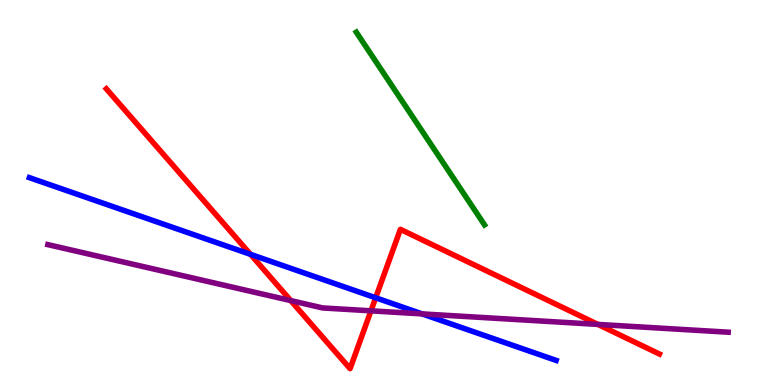[{'lines': ['blue', 'red'], 'intersections': [{'x': 3.23, 'y': 3.39}, {'x': 4.85, 'y': 2.27}]}, {'lines': ['green', 'red'], 'intersections': []}, {'lines': ['purple', 'red'], 'intersections': [{'x': 3.75, 'y': 2.19}, {'x': 4.79, 'y': 1.93}, {'x': 7.71, 'y': 1.57}]}, {'lines': ['blue', 'green'], 'intersections': []}, {'lines': ['blue', 'purple'], 'intersections': [{'x': 5.45, 'y': 1.85}]}, {'lines': ['green', 'purple'], 'intersections': []}]